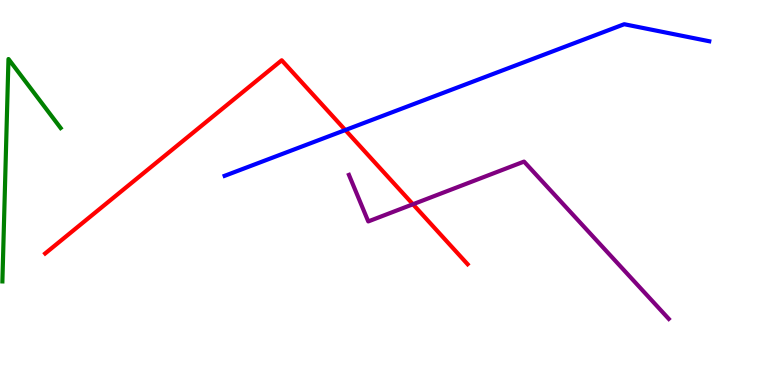[{'lines': ['blue', 'red'], 'intersections': [{'x': 4.46, 'y': 6.62}]}, {'lines': ['green', 'red'], 'intersections': []}, {'lines': ['purple', 'red'], 'intersections': [{'x': 5.33, 'y': 4.69}]}, {'lines': ['blue', 'green'], 'intersections': []}, {'lines': ['blue', 'purple'], 'intersections': []}, {'lines': ['green', 'purple'], 'intersections': []}]